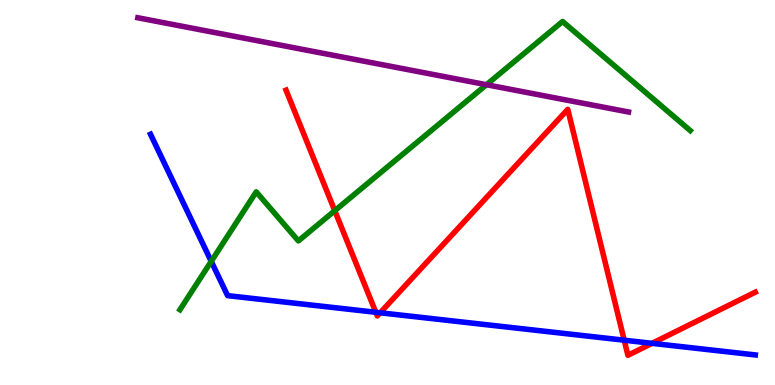[{'lines': ['blue', 'red'], 'intersections': [{'x': 4.85, 'y': 1.89}, {'x': 4.91, 'y': 1.88}, {'x': 8.05, 'y': 1.16}, {'x': 8.41, 'y': 1.08}]}, {'lines': ['green', 'red'], 'intersections': [{'x': 4.32, 'y': 4.53}]}, {'lines': ['purple', 'red'], 'intersections': []}, {'lines': ['blue', 'green'], 'intersections': [{'x': 2.73, 'y': 3.21}]}, {'lines': ['blue', 'purple'], 'intersections': []}, {'lines': ['green', 'purple'], 'intersections': [{'x': 6.28, 'y': 7.8}]}]